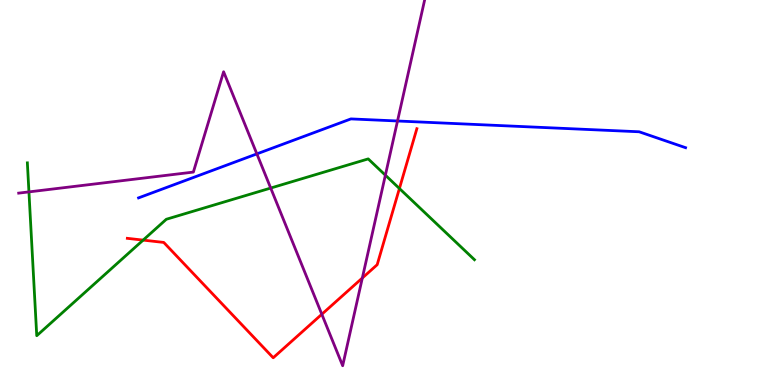[{'lines': ['blue', 'red'], 'intersections': []}, {'lines': ['green', 'red'], 'intersections': [{'x': 1.85, 'y': 3.76}, {'x': 5.15, 'y': 5.1}]}, {'lines': ['purple', 'red'], 'intersections': [{'x': 4.15, 'y': 1.84}, {'x': 4.68, 'y': 2.78}]}, {'lines': ['blue', 'green'], 'intersections': []}, {'lines': ['blue', 'purple'], 'intersections': [{'x': 3.31, 'y': 6.0}, {'x': 5.13, 'y': 6.86}]}, {'lines': ['green', 'purple'], 'intersections': [{'x': 0.373, 'y': 5.02}, {'x': 3.49, 'y': 5.12}, {'x': 4.97, 'y': 5.45}]}]